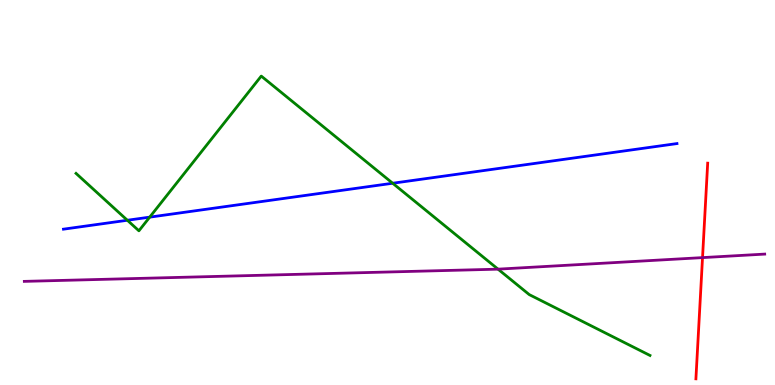[{'lines': ['blue', 'red'], 'intersections': []}, {'lines': ['green', 'red'], 'intersections': []}, {'lines': ['purple', 'red'], 'intersections': [{'x': 9.06, 'y': 3.31}]}, {'lines': ['blue', 'green'], 'intersections': [{'x': 1.64, 'y': 4.28}, {'x': 1.93, 'y': 4.36}, {'x': 5.07, 'y': 5.24}]}, {'lines': ['blue', 'purple'], 'intersections': []}, {'lines': ['green', 'purple'], 'intersections': [{'x': 6.43, 'y': 3.01}]}]